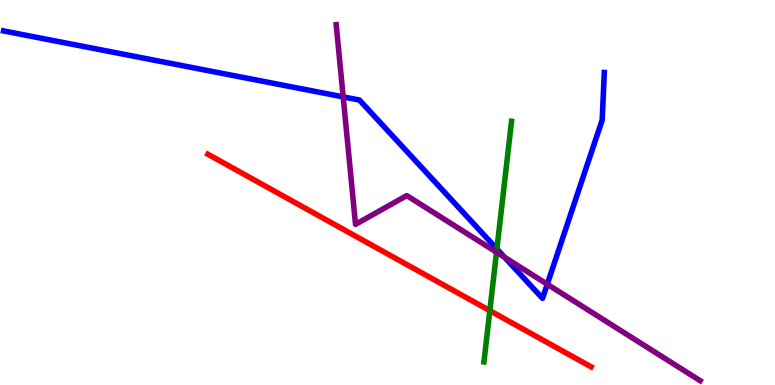[{'lines': ['blue', 'red'], 'intersections': []}, {'lines': ['green', 'red'], 'intersections': [{'x': 6.32, 'y': 1.93}]}, {'lines': ['purple', 'red'], 'intersections': []}, {'lines': ['blue', 'green'], 'intersections': [{'x': 6.41, 'y': 3.53}]}, {'lines': ['blue', 'purple'], 'intersections': [{'x': 4.43, 'y': 7.48}, {'x': 6.51, 'y': 3.32}, {'x': 7.06, 'y': 2.62}]}, {'lines': ['green', 'purple'], 'intersections': [{'x': 6.41, 'y': 3.45}]}]